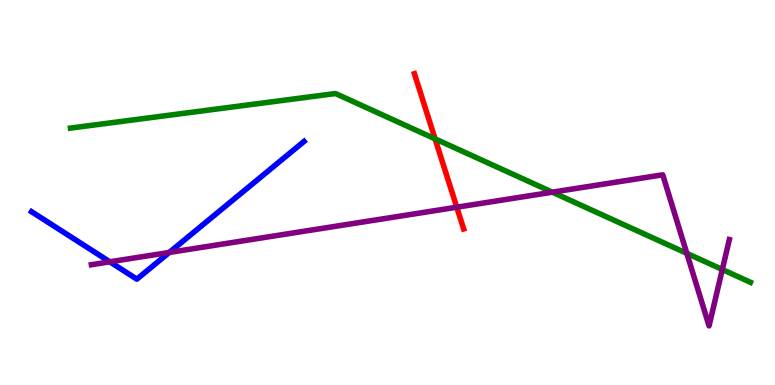[{'lines': ['blue', 'red'], 'intersections': []}, {'lines': ['green', 'red'], 'intersections': [{'x': 5.61, 'y': 6.39}]}, {'lines': ['purple', 'red'], 'intersections': [{'x': 5.89, 'y': 4.62}]}, {'lines': ['blue', 'green'], 'intersections': []}, {'lines': ['blue', 'purple'], 'intersections': [{'x': 1.42, 'y': 3.2}, {'x': 2.18, 'y': 3.44}]}, {'lines': ['green', 'purple'], 'intersections': [{'x': 7.13, 'y': 5.01}, {'x': 8.86, 'y': 3.42}, {'x': 9.32, 'y': 3.0}]}]